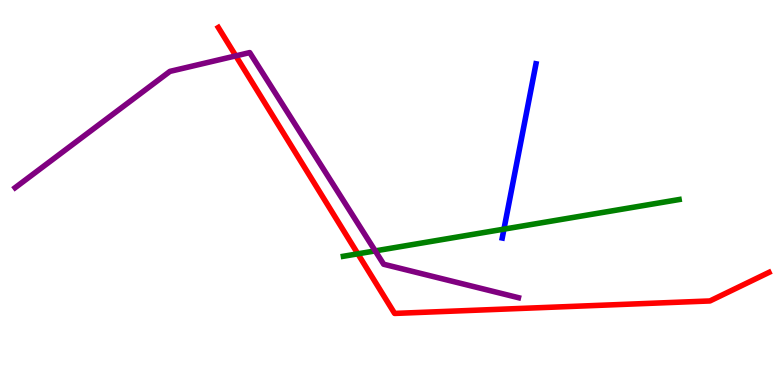[{'lines': ['blue', 'red'], 'intersections': []}, {'lines': ['green', 'red'], 'intersections': [{'x': 4.62, 'y': 3.41}]}, {'lines': ['purple', 'red'], 'intersections': [{'x': 3.04, 'y': 8.55}]}, {'lines': ['blue', 'green'], 'intersections': [{'x': 6.5, 'y': 4.05}]}, {'lines': ['blue', 'purple'], 'intersections': []}, {'lines': ['green', 'purple'], 'intersections': [{'x': 4.84, 'y': 3.48}]}]